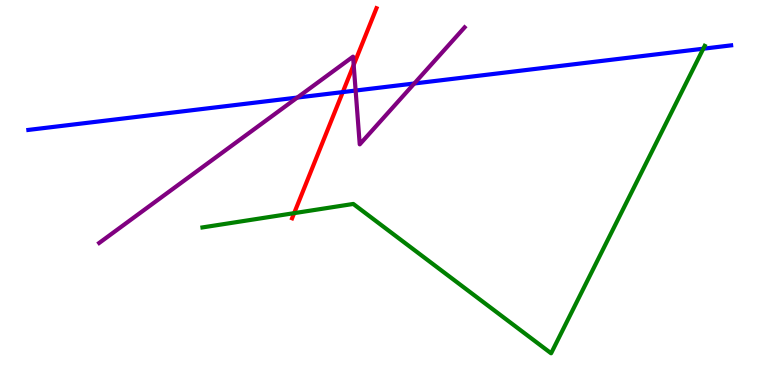[{'lines': ['blue', 'red'], 'intersections': [{'x': 4.42, 'y': 7.61}]}, {'lines': ['green', 'red'], 'intersections': [{'x': 3.8, 'y': 4.46}]}, {'lines': ['purple', 'red'], 'intersections': [{'x': 4.56, 'y': 8.31}]}, {'lines': ['blue', 'green'], 'intersections': [{'x': 9.07, 'y': 8.73}]}, {'lines': ['blue', 'purple'], 'intersections': [{'x': 3.84, 'y': 7.47}, {'x': 4.59, 'y': 7.65}, {'x': 5.35, 'y': 7.83}]}, {'lines': ['green', 'purple'], 'intersections': []}]